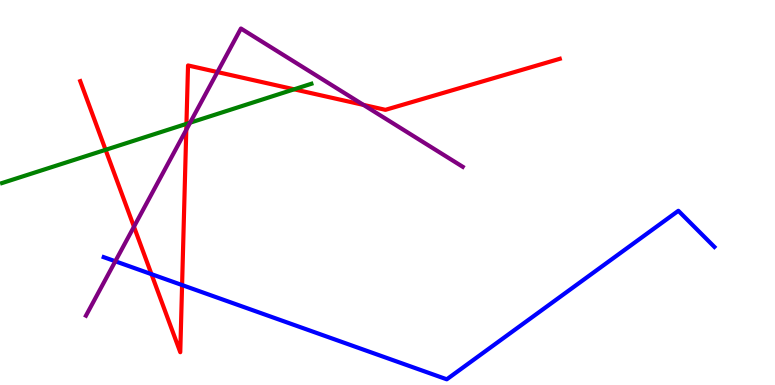[{'lines': ['blue', 'red'], 'intersections': [{'x': 1.95, 'y': 2.88}, {'x': 2.35, 'y': 2.6}]}, {'lines': ['green', 'red'], 'intersections': [{'x': 1.36, 'y': 6.11}, {'x': 2.41, 'y': 6.78}, {'x': 3.8, 'y': 7.68}]}, {'lines': ['purple', 'red'], 'intersections': [{'x': 1.73, 'y': 4.11}, {'x': 2.4, 'y': 6.63}, {'x': 2.81, 'y': 8.13}, {'x': 4.69, 'y': 7.28}]}, {'lines': ['blue', 'green'], 'intersections': []}, {'lines': ['blue', 'purple'], 'intersections': [{'x': 1.49, 'y': 3.21}]}, {'lines': ['green', 'purple'], 'intersections': [{'x': 2.45, 'y': 6.81}]}]